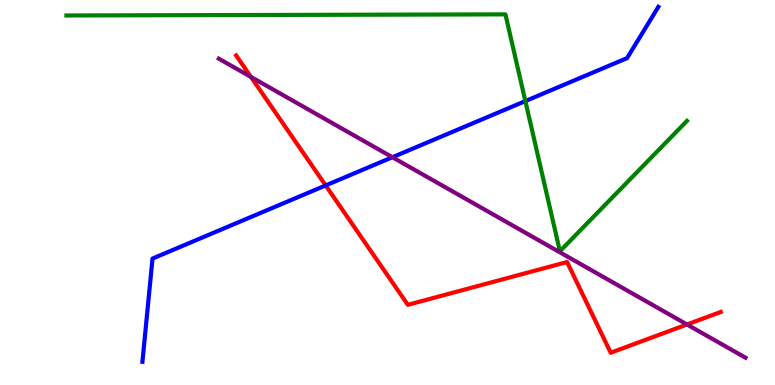[{'lines': ['blue', 'red'], 'intersections': [{'x': 4.2, 'y': 5.18}]}, {'lines': ['green', 'red'], 'intersections': []}, {'lines': ['purple', 'red'], 'intersections': [{'x': 3.24, 'y': 8.0}, {'x': 8.86, 'y': 1.57}]}, {'lines': ['blue', 'green'], 'intersections': [{'x': 6.78, 'y': 7.37}]}, {'lines': ['blue', 'purple'], 'intersections': [{'x': 5.06, 'y': 5.92}]}, {'lines': ['green', 'purple'], 'intersections': []}]